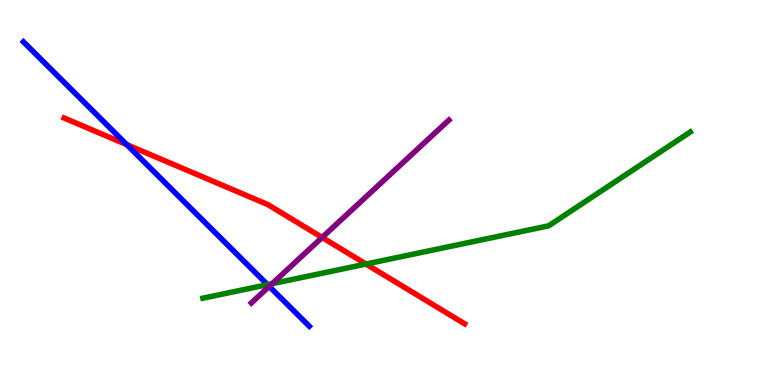[{'lines': ['blue', 'red'], 'intersections': [{'x': 1.64, 'y': 6.24}]}, {'lines': ['green', 'red'], 'intersections': [{'x': 4.72, 'y': 3.14}]}, {'lines': ['purple', 'red'], 'intersections': [{'x': 4.16, 'y': 3.83}]}, {'lines': ['blue', 'green'], 'intersections': [{'x': 3.45, 'y': 2.61}]}, {'lines': ['blue', 'purple'], 'intersections': [{'x': 3.47, 'y': 2.56}]}, {'lines': ['green', 'purple'], 'intersections': [{'x': 3.51, 'y': 2.63}]}]